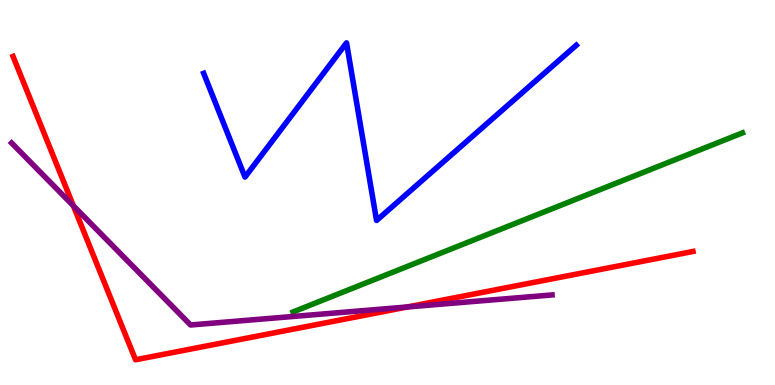[{'lines': ['blue', 'red'], 'intersections': []}, {'lines': ['green', 'red'], 'intersections': []}, {'lines': ['purple', 'red'], 'intersections': [{'x': 0.947, 'y': 4.65}, {'x': 5.26, 'y': 2.03}]}, {'lines': ['blue', 'green'], 'intersections': []}, {'lines': ['blue', 'purple'], 'intersections': []}, {'lines': ['green', 'purple'], 'intersections': []}]